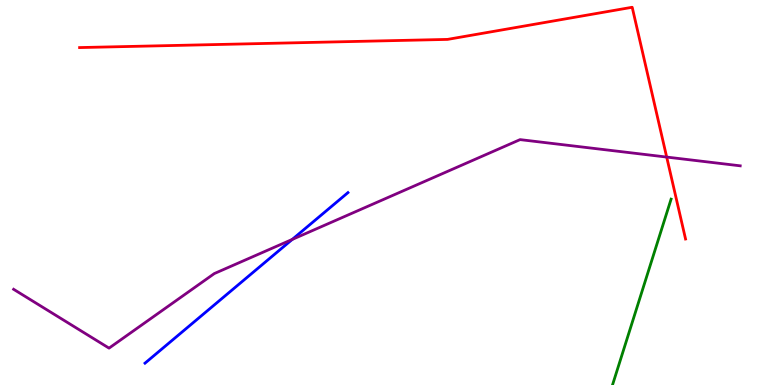[{'lines': ['blue', 'red'], 'intersections': []}, {'lines': ['green', 'red'], 'intersections': []}, {'lines': ['purple', 'red'], 'intersections': [{'x': 8.6, 'y': 5.92}]}, {'lines': ['blue', 'green'], 'intersections': []}, {'lines': ['blue', 'purple'], 'intersections': [{'x': 3.77, 'y': 3.78}]}, {'lines': ['green', 'purple'], 'intersections': []}]